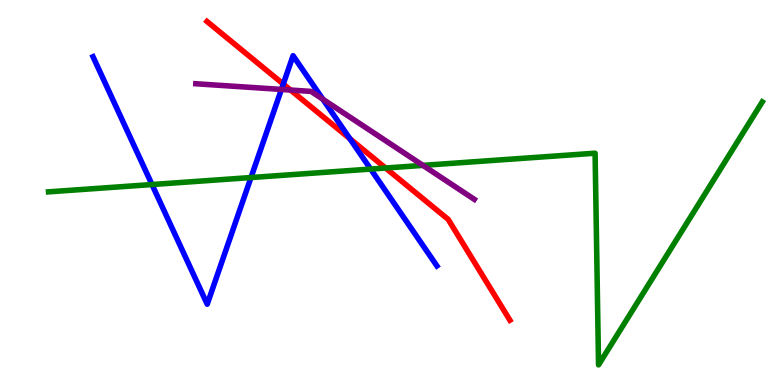[{'lines': ['blue', 'red'], 'intersections': [{'x': 3.66, 'y': 7.82}, {'x': 4.51, 'y': 6.4}]}, {'lines': ['green', 'red'], 'intersections': [{'x': 4.98, 'y': 5.64}]}, {'lines': ['purple', 'red'], 'intersections': [{'x': 3.75, 'y': 7.66}]}, {'lines': ['blue', 'green'], 'intersections': [{'x': 1.96, 'y': 5.21}, {'x': 3.24, 'y': 5.39}, {'x': 4.78, 'y': 5.61}]}, {'lines': ['blue', 'purple'], 'intersections': [{'x': 3.63, 'y': 7.68}, {'x': 4.17, 'y': 7.42}]}, {'lines': ['green', 'purple'], 'intersections': [{'x': 5.46, 'y': 5.7}]}]